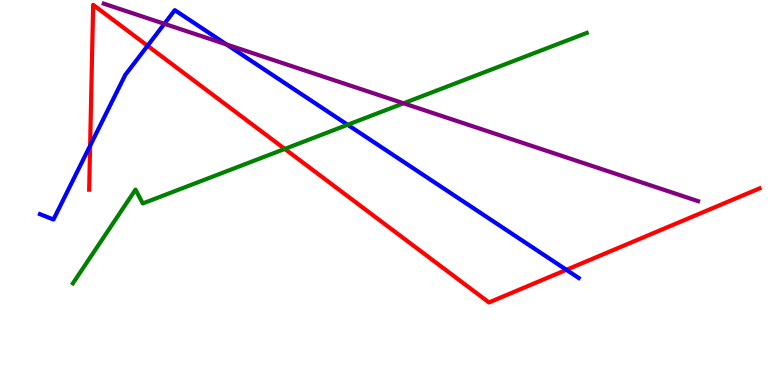[{'lines': ['blue', 'red'], 'intersections': [{'x': 1.16, 'y': 6.22}, {'x': 1.9, 'y': 8.81}, {'x': 7.31, 'y': 2.99}]}, {'lines': ['green', 'red'], 'intersections': [{'x': 3.67, 'y': 6.13}]}, {'lines': ['purple', 'red'], 'intersections': []}, {'lines': ['blue', 'green'], 'intersections': [{'x': 4.49, 'y': 6.76}]}, {'lines': ['blue', 'purple'], 'intersections': [{'x': 2.12, 'y': 9.38}, {'x': 2.92, 'y': 8.85}]}, {'lines': ['green', 'purple'], 'intersections': [{'x': 5.21, 'y': 7.32}]}]